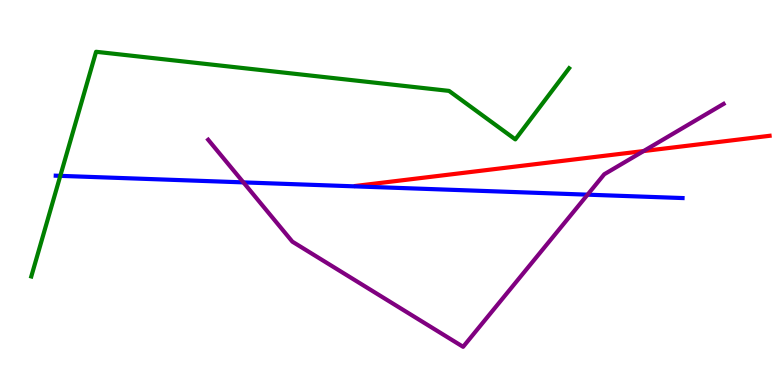[{'lines': ['blue', 'red'], 'intersections': []}, {'lines': ['green', 'red'], 'intersections': []}, {'lines': ['purple', 'red'], 'intersections': [{'x': 8.3, 'y': 6.08}]}, {'lines': ['blue', 'green'], 'intersections': [{'x': 0.778, 'y': 5.43}]}, {'lines': ['blue', 'purple'], 'intersections': [{'x': 3.14, 'y': 5.26}, {'x': 7.58, 'y': 4.94}]}, {'lines': ['green', 'purple'], 'intersections': []}]